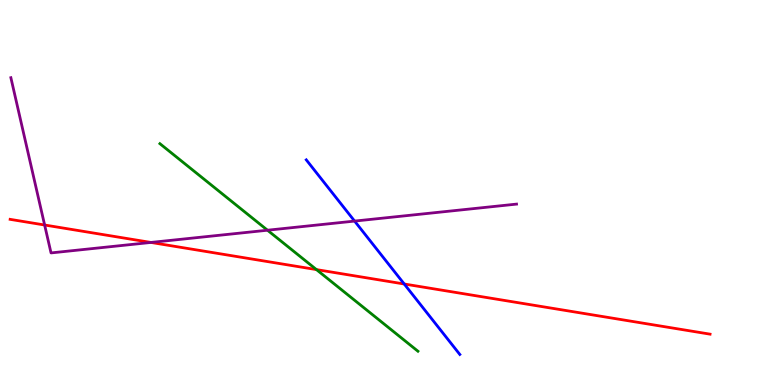[{'lines': ['blue', 'red'], 'intersections': [{'x': 5.22, 'y': 2.62}]}, {'lines': ['green', 'red'], 'intersections': [{'x': 4.08, 'y': 3.0}]}, {'lines': ['purple', 'red'], 'intersections': [{'x': 0.576, 'y': 4.16}, {'x': 1.95, 'y': 3.7}]}, {'lines': ['blue', 'green'], 'intersections': []}, {'lines': ['blue', 'purple'], 'intersections': [{'x': 4.58, 'y': 4.26}]}, {'lines': ['green', 'purple'], 'intersections': [{'x': 3.45, 'y': 4.02}]}]